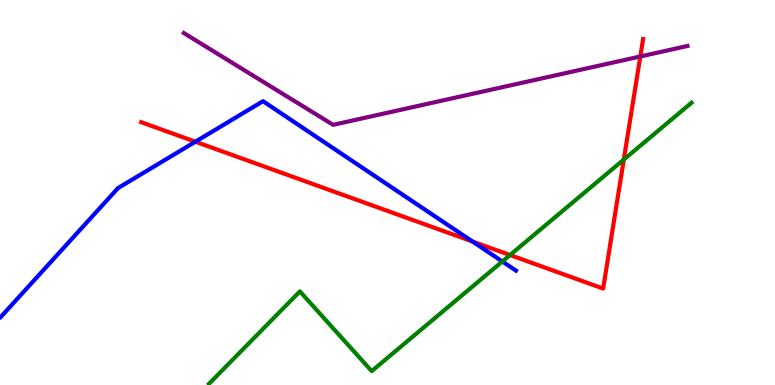[{'lines': ['blue', 'red'], 'intersections': [{'x': 2.52, 'y': 6.32}, {'x': 6.1, 'y': 3.73}]}, {'lines': ['green', 'red'], 'intersections': [{'x': 6.58, 'y': 3.38}, {'x': 8.05, 'y': 5.86}]}, {'lines': ['purple', 'red'], 'intersections': [{'x': 8.26, 'y': 8.53}]}, {'lines': ['blue', 'green'], 'intersections': [{'x': 6.48, 'y': 3.21}]}, {'lines': ['blue', 'purple'], 'intersections': []}, {'lines': ['green', 'purple'], 'intersections': []}]